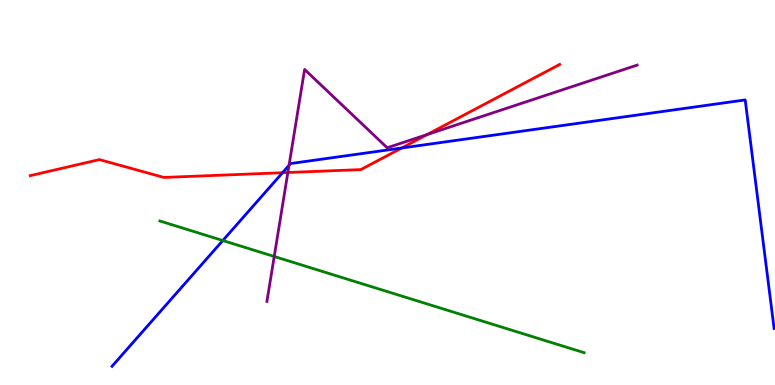[{'lines': ['blue', 'red'], 'intersections': [{'x': 3.65, 'y': 5.51}, {'x': 5.18, 'y': 6.16}]}, {'lines': ['green', 'red'], 'intersections': []}, {'lines': ['purple', 'red'], 'intersections': [{'x': 3.71, 'y': 5.52}, {'x': 5.51, 'y': 6.5}]}, {'lines': ['blue', 'green'], 'intersections': [{'x': 2.87, 'y': 3.75}]}, {'lines': ['blue', 'purple'], 'intersections': [{'x': 3.73, 'y': 5.71}]}, {'lines': ['green', 'purple'], 'intersections': [{'x': 3.54, 'y': 3.34}]}]